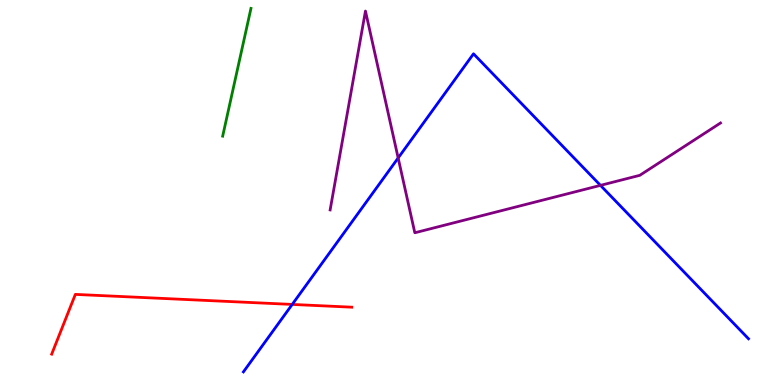[{'lines': ['blue', 'red'], 'intersections': [{'x': 3.77, 'y': 2.09}]}, {'lines': ['green', 'red'], 'intersections': []}, {'lines': ['purple', 'red'], 'intersections': []}, {'lines': ['blue', 'green'], 'intersections': []}, {'lines': ['blue', 'purple'], 'intersections': [{'x': 5.14, 'y': 5.9}, {'x': 7.75, 'y': 5.19}]}, {'lines': ['green', 'purple'], 'intersections': []}]